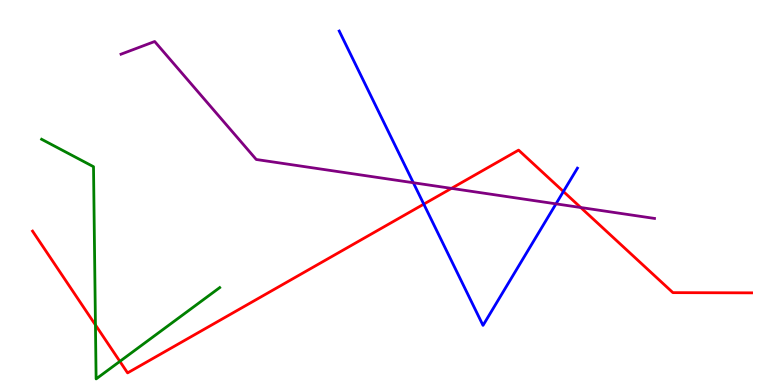[{'lines': ['blue', 'red'], 'intersections': [{'x': 5.47, 'y': 4.7}, {'x': 7.27, 'y': 5.03}]}, {'lines': ['green', 'red'], 'intersections': [{'x': 1.23, 'y': 1.56}, {'x': 1.55, 'y': 0.614}]}, {'lines': ['purple', 'red'], 'intersections': [{'x': 5.83, 'y': 5.11}, {'x': 7.49, 'y': 4.61}]}, {'lines': ['blue', 'green'], 'intersections': []}, {'lines': ['blue', 'purple'], 'intersections': [{'x': 5.33, 'y': 5.25}, {'x': 7.17, 'y': 4.71}]}, {'lines': ['green', 'purple'], 'intersections': []}]